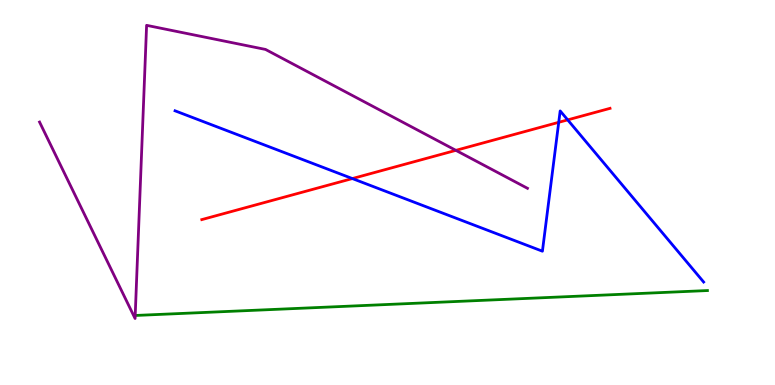[{'lines': ['blue', 'red'], 'intersections': [{'x': 4.55, 'y': 5.36}, {'x': 7.21, 'y': 6.82}, {'x': 7.33, 'y': 6.89}]}, {'lines': ['green', 'red'], 'intersections': []}, {'lines': ['purple', 'red'], 'intersections': [{'x': 5.88, 'y': 6.09}]}, {'lines': ['blue', 'green'], 'intersections': []}, {'lines': ['blue', 'purple'], 'intersections': []}, {'lines': ['green', 'purple'], 'intersections': [{'x': 1.74, 'y': 1.81}]}]